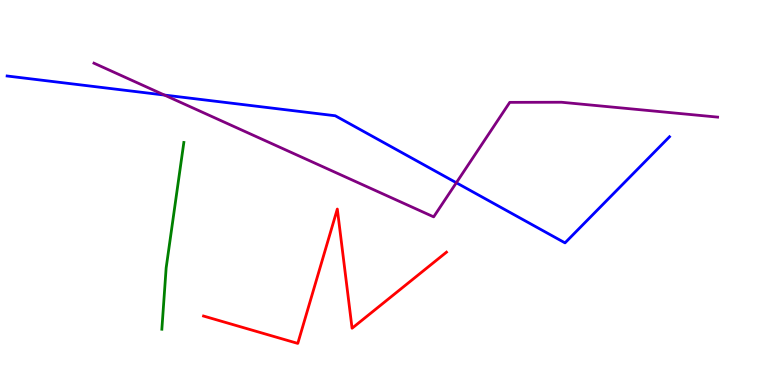[{'lines': ['blue', 'red'], 'intersections': []}, {'lines': ['green', 'red'], 'intersections': []}, {'lines': ['purple', 'red'], 'intersections': []}, {'lines': ['blue', 'green'], 'intersections': []}, {'lines': ['blue', 'purple'], 'intersections': [{'x': 2.12, 'y': 7.53}, {'x': 5.89, 'y': 5.25}]}, {'lines': ['green', 'purple'], 'intersections': []}]